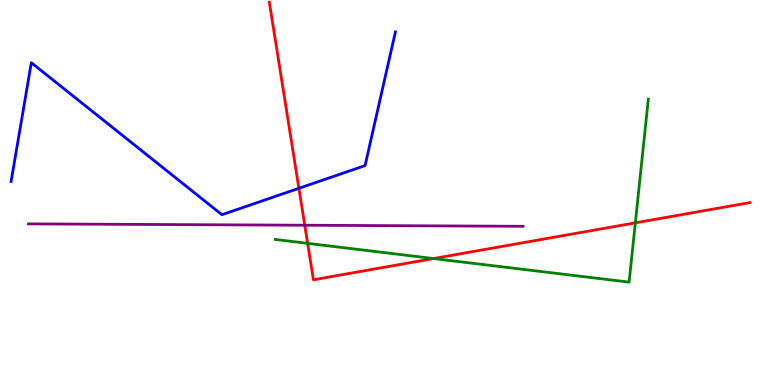[{'lines': ['blue', 'red'], 'intersections': [{'x': 3.86, 'y': 5.11}]}, {'lines': ['green', 'red'], 'intersections': [{'x': 3.97, 'y': 3.68}, {'x': 5.59, 'y': 3.28}, {'x': 8.2, 'y': 4.21}]}, {'lines': ['purple', 'red'], 'intersections': [{'x': 3.93, 'y': 4.15}]}, {'lines': ['blue', 'green'], 'intersections': []}, {'lines': ['blue', 'purple'], 'intersections': []}, {'lines': ['green', 'purple'], 'intersections': []}]